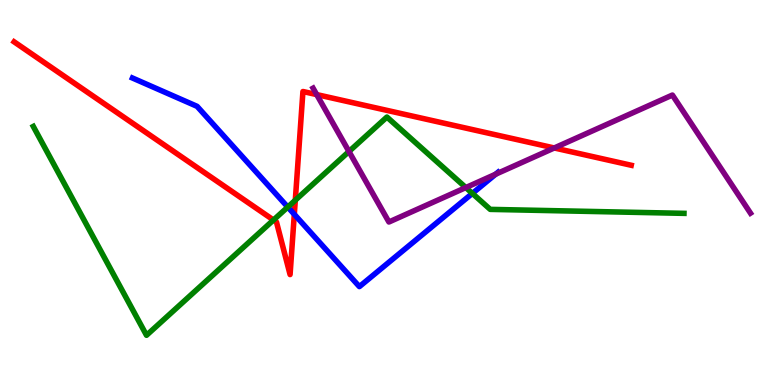[{'lines': ['blue', 'red'], 'intersections': [{'x': 3.8, 'y': 4.43}]}, {'lines': ['green', 'red'], 'intersections': [{'x': 3.53, 'y': 4.29}, {'x': 3.81, 'y': 4.8}]}, {'lines': ['purple', 'red'], 'intersections': [{'x': 4.09, 'y': 7.54}, {'x': 7.15, 'y': 6.16}]}, {'lines': ['blue', 'green'], 'intersections': [{'x': 3.71, 'y': 4.62}, {'x': 6.1, 'y': 4.98}]}, {'lines': ['blue', 'purple'], 'intersections': [{'x': 6.4, 'y': 5.47}]}, {'lines': ['green', 'purple'], 'intersections': [{'x': 4.5, 'y': 6.06}, {'x': 6.01, 'y': 5.13}]}]